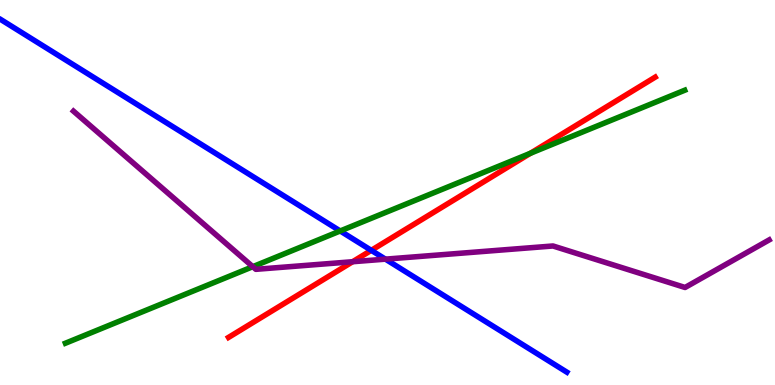[{'lines': ['blue', 'red'], 'intersections': [{'x': 4.79, 'y': 3.5}]}, {'lines': ['green', 'red'], 'intersections': [{'x': 6.84, 'y': 6.02}]}, {'lines': ['purple', 'red'], 'intersections': [{'x': 4.55, 'y': 3.2}]}, {'lines': ['blue', 'green'], 'intersections': [{'x': 4.39, 'y': 4.0}]}, {'lines': ['blue', 'purple'], 'intersections': [{'x': 4.97, 'y': 3.27}]}, {'lines': ['green', 'purple'], 'intersections': [{'x': 3.26, 'y': 3.07}]}]